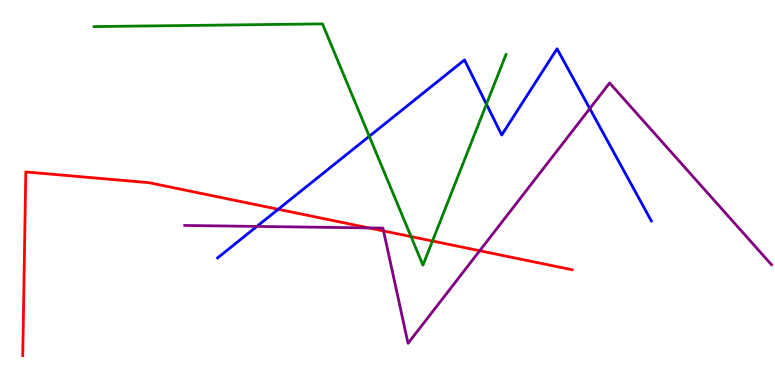[{'lines': ['blue', 'red'], 'intersections': [{'x': 3.59, 'y': 4.56}]}, {'lines': ['green', 'red'], 'intersections': [{'x': 5.3, 'y': 3.85}, {'x': 5.58, 'y': 3.74}]}, {'lines': ['purple', 'red'], 'intersections': [{'x': 4.76, 'y': 4.08}, {'x': 4.95, 'y': 4.0}, {'x': 6.19, 'y': 3.49}]}, {'lines': ['blue', 'green'], 'intersections': [{'x': 4.76, 'y': 6.46}, {'x': 6.28, 'y': 7.29}]}, {'lines': ['blue', 'purple'], 'intersections': [{'x': 3.31, 'y': 4.12}, {'x': 7.61, 'y': 7.18}]}, {'lines': ['green', 'purple'], 'intersections': []}]